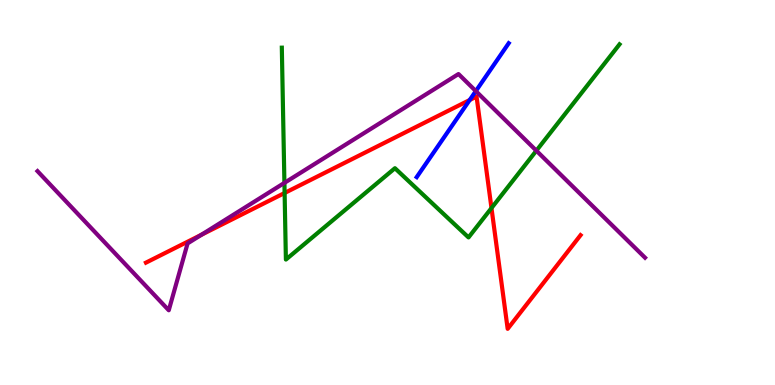[{'lines': ['blue', 'red'], 'intersections': [{'x': 6.06, 'y': 7.4}]}, {'lines': ['green', 'red'], 'intersections': [{'x': 3.67, 'y': 4.99}, {'x': 6.34, 'y': 4.6}]}, {'lines': ['purple', 'red'], 'intersections': [{'x': 2.6, 'y': 3.9}]}, {'lines': ['blue', 'green'], 'intersections': []}, {'lines': ['blue', 'purple'], 'intersections': [{'x': 6.14, 'y': 7.63}]}, {'lines': ['green', 'purple'], 'intersections': [{'x': 3.67, 'y': 5.25}, {'x': 6.92, 'y': 6.09}]}]